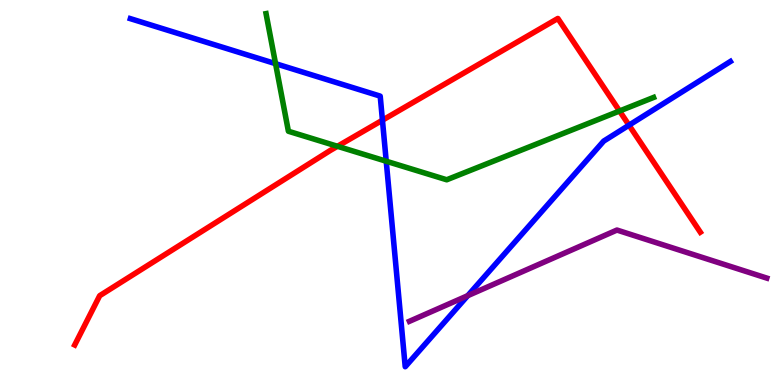[{'lines': ['blue', 'red'], 'intersections': [{'x': 4.93, 'y': 6.88}, {'x': 8.12, 'y': 6.75}]}, {'lines': ['green', 'red'], 'intersections': [{'x': 4.35, 'y': 6.2}, {'x': 7.99, 'y': 7.12}]}, {'lines': ['purple', 'red'], 'intersections': []}, {'lines': ['blue', 'green'], 'intersections': [{'x': 3.56, 'y': 8.35}, {'x': 4.98, 'y': 5.81}]}, {'lines': ['blue', 'purple'], 'intersections': [{'x': 6.04, 'y': 2.32}]}, {'lines': ['green', 'purple'], 'intersections': []}]